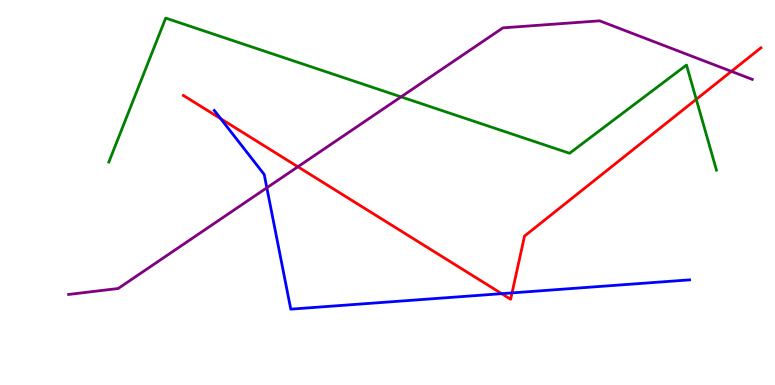[{'lines': ['blue', 'red'], 'intersections': [{'x': 2.85, 'y': 6.92}, {'x': 6.47, 'y': 2.37}, {'x': 6.61, 'y': 2.39}]}, {'lines': ['green', 'red'], 'intersections': [{'x': 8.98, 'y': 7.42}]}, {'lines': ['purple', 'red'], 'intersections': [{'x': 3.84, 'y': 5.67}, {'x': 9.44, 'y': 8.15}]}, {'lines': ['blue', 'green'], 'intersections': []}, {'lines': ['blue', 'purple'], 'intersections': [{'x': 3.44, 'y': 5.12}]}, {'lines': ['green', 'purple'], 'intersections': [{'x': 5.17, 'y': 7.48}]}]